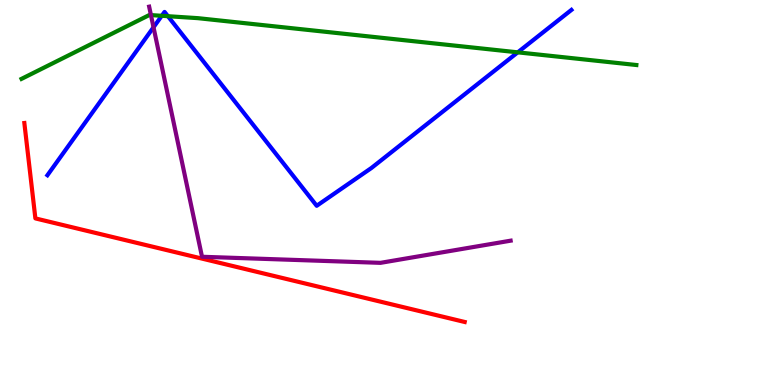[{'lines': ['blue', 'red'], 'intersections': []}, {'lines': ['green', 'red'], 'intersections': []}, {'lines': ['purple', 'red'], 'intersections': []}, {'lines': ['blue', 'green'], 'intersections': [{'x': 2.09, 'y': 9.59}, {'x': 2.17, 'y': 9.58}, {'x': 6.68, 'y': 8.64}]}, {'lines': ['blue', 'purple'], 'intersections': [{'x': 1.98, 'y': 9.29}]}, {'lines': ['green', 'purple'], 'intersections': [{'x': 1.95, 'y': 9.61}]}]